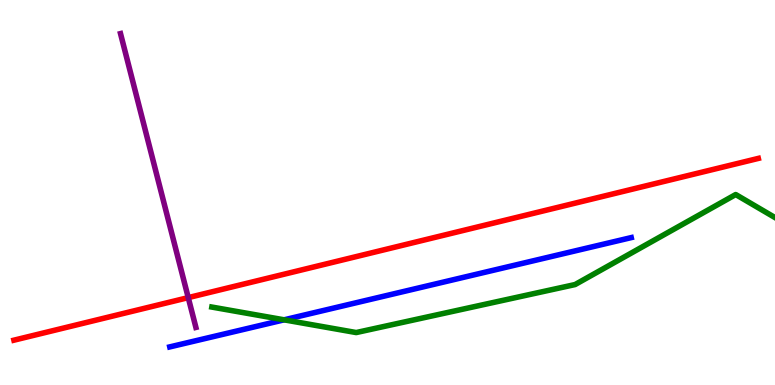[{'lines': ['blue', 'red'], 'intersections': []}, {'lines': ['green', 'red'], 'intersections': []}, {'lines': ['purple', 'red'], 'intersections': [{'x': 2.43, 'y': 2.27}]}, {'lines': ['blue', 'green'], 'intersections': [{'x': 3.67, 'y': 1.69}]}, {'lines': ['blue', 'purple'], 'intersections': []}, {'lines': ['green', 'purple'], 'intersections': []}]